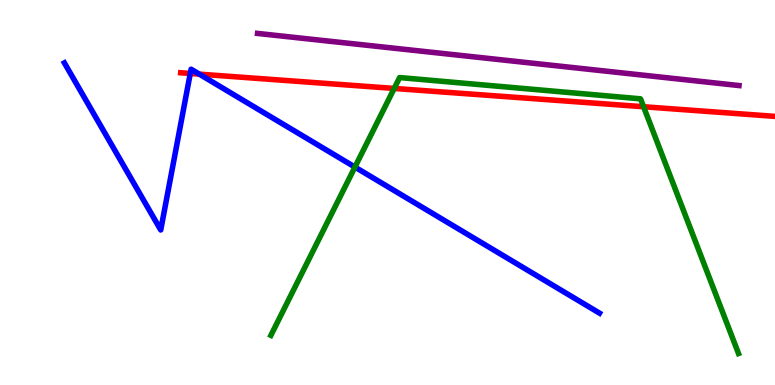[{'lines': ['blue', 'red'], 'intersections': [{'x': 2.46, 'y': 8.09}, {'x': 2.57, 'y': 8.07}]}, {'lines': ['green', 'red'], 'intersections': [{'x': 5.09, 'y': 7.7}, {'x': 8.3, 'y': 7.23}]}, {'lines': ['purple', 'red'], 'intersections': []}, {'lines': ['blue', 'green'], 'intersections': [{'x': 4.58, 'y': 5.66}]}, {'lines': ['blue', 'purple'], 'intersections': []}, {'lines': ['green', 'purple'], 'intersections': []}]